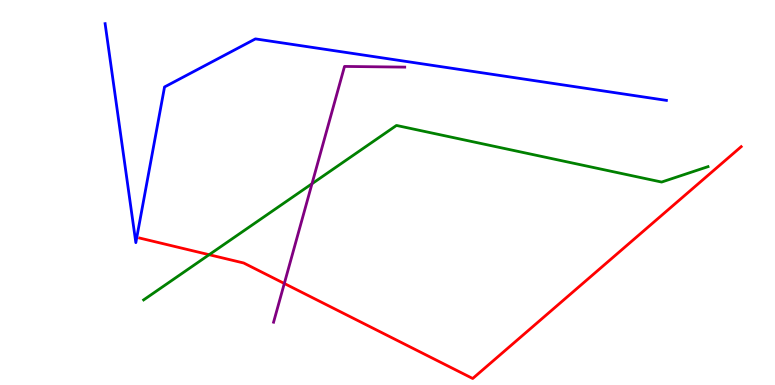[{'lines': ['blue', 'red'], 'intersections': []}, {'lines': ['green', 'red'], 'intersections': [{'x': 2.7, 'y': 3.38}]}, {'lines': ['purple', 'red'], 'intersections': [{'x': 3.67, 'y': 2.64}]}, {'lines': ['blue', 'green'], 'intersections': []}, {'lines': ['blue', 'purple'], 'intersections': []}, {'lines': ['green', 'purple'], 'intersections': [{'x': 4.03, 'y': 5.23}]}]